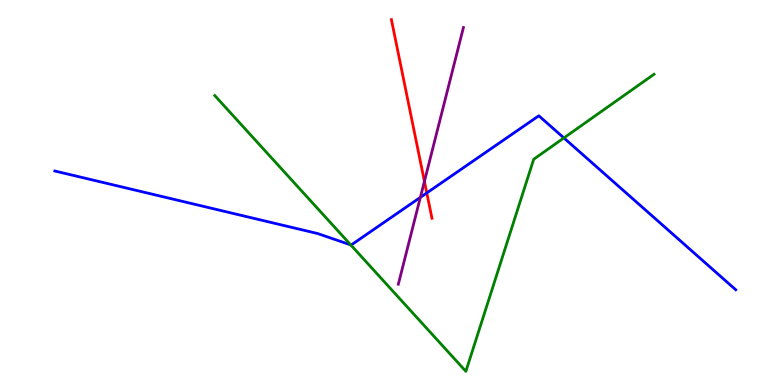[{'lines': ['blue', 'red'], 'intersections': [{'x': 5.51, 'y': 4.99}]}, {'lines': ['green', 'red'], 'intersections': []}, {'lines': ['purple', 'red'], 'intersections': [{'x': 5.48, 'y': 5.29}]}, {'lines': ['blue', 'green'], 'intersections': [{'x': 4.53, 'y': 3.64}, {'x': 7.28, 'y': 6.42}]}, {'lines': ['blue', 'purple'], 'intersections': [{'x': 5.42, 'y': 4.87}]}, {'lines': ['green', 'purple'], 'intersections': []}]